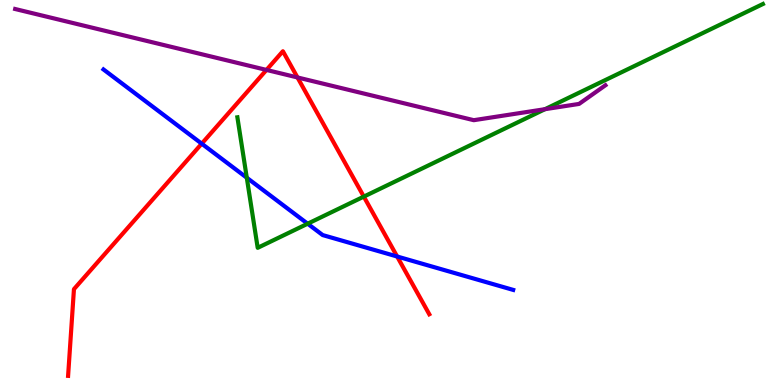[{'lines': ['blue', 'red'], 'intersections': [{'x': 2.6, 'y': 6.27}, {'x': 5.12, 'y': 3.34}]}, {'lines': ['green', 'red'], 'intersections': [{'x': 4.69, 'y': 4.89}]}, {'lines': ['purple', 'red'], 'intersections': [{'x': 3.44, 'y': 8.18}, {'x': 3.84, 'y': 7.99}]}, {'lines': ['blue', 'green'], 'intersections': [{'x': 3.18, 'y': 5.38}, {'x': 3.97, 'y': 4.19}]}, {'lines': ['blue', 'purple'], 'intersections': []}, {'lines': ['green', 'purple'], 'intersections': [{'x': 7.03, 'y': 7.16}]}]